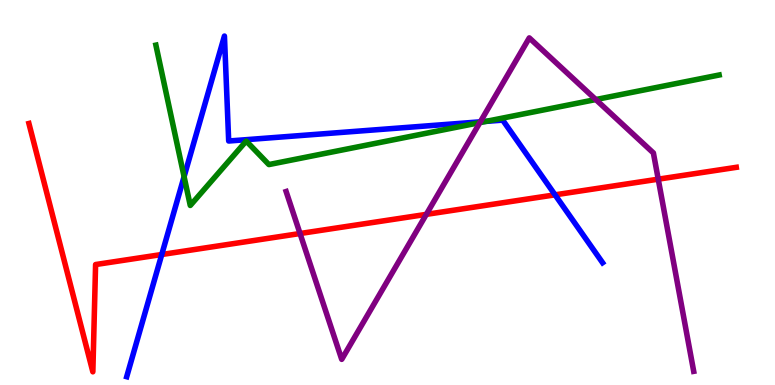[{'lines': ['blue', 'red'], 'intersections': [{'x': 2.09, 'y': 3.39}, {'x': 7.16, 'y': 4.94}]}, {'lines': ['green', 'red'], 'intersections': []}, {'lines': ['purple', 'red'], 'intersections': [{'x': 3.87, 'y': 3.93}, {'x': 5.5, 'y': 4.43}, {'x': 8.49, 'y': 5.35}]}, {'lines': ['blue', 'green'], 'intersections': [{'x': 2.38, 'y': 5.41}, {'x': 6.27, 'y': 6.85}]}, {'lines': ['blue', 'purple'], 'intersections': [{'x': 6.2, 'y': 6.84}]}, {'lines': ['green', 'purple'], 'intersections': [{'x': 6.19, 'y': 6.82}, {'x': 7.69, 'y': 7.41}]}]